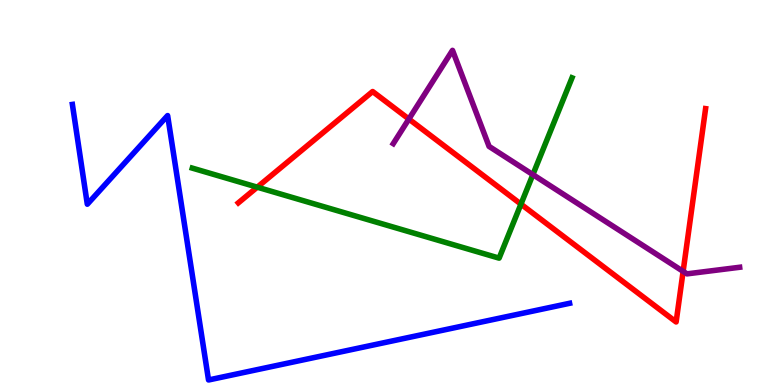[{'lines': ['blue', 'red'], 'intersections': []}, {'lines': ['green', 'red'], 'intersections': [{'x': 3.32, 'y': 5.14}, {'x': 6.72, 'y': 4.7}]}, {'lines': ['purple', 'red'], 'intersections': [{'x': 5.28, 'y': 6.91}, {'x': 8.81, 'y': 2.95}]}, {'lines': ['blue', 'green'], 'intersections': []}, {'lines': ['blue', 'purple'], 'intersections': []}, {'lines': ['green', 'purple'], 'intersections': [{'x': 6.88, 'y': 5.46}]}]